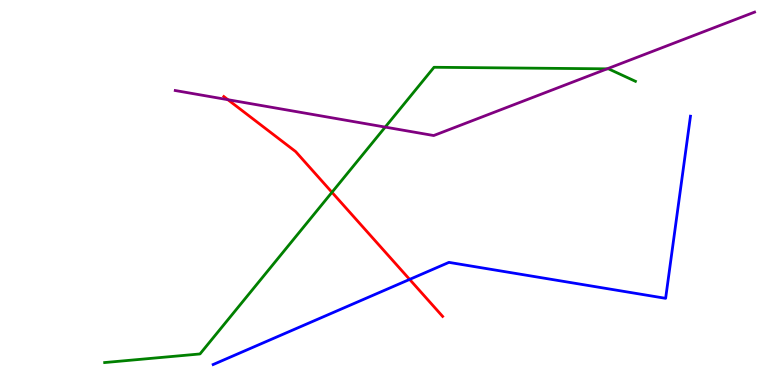[{'lines': ['blue', 'red'], 'intersections': [{'x': 5.29, 'y': 2.74}]}, {'lines': ['green', 'red'], 'intersections': [{'x': 4.28, 'y': 5.0}]}, {'lines': ['purple', 'red'], 'intersections': [{'x': 2.94, 'y': 7.41}]}, {'lines': ['blue', 'green'], 'intersections': []}, {'lines': ['blue', 'purple'], 'intersections': []}, {'lines': ['green', 'purple'], 'intersections': [{'x': 4.97, 'y': 6.7}, {'x': 7.83, 'y': 8.21}]}]